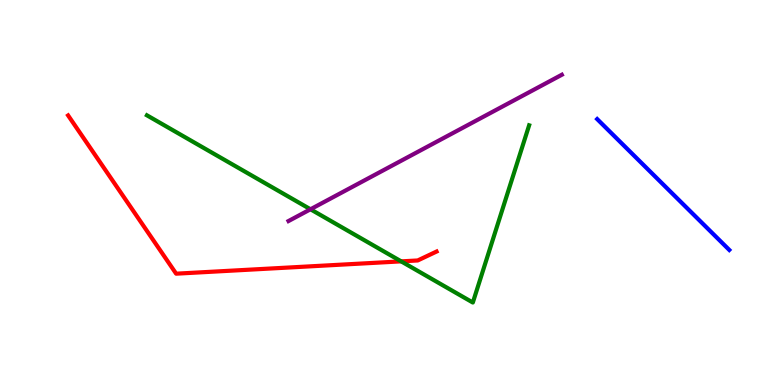[{'lines': ['blue', 'red'], 'intersections': []}, {'lines': ['green', 'red'], 'intersections': [{'x': 5.18, 'y': 3.21}]}, {'lines': ['purple', 'red'], 'intersections': []}, {'lines': ['blue', 'green'], 'intersections': []}, {'lines': ['blue', 'purple'], 'intersections': []}, {'lines': ['green', 'purple'], 'intersections': [{'x': 4.01, 'y': 4.56}]}]